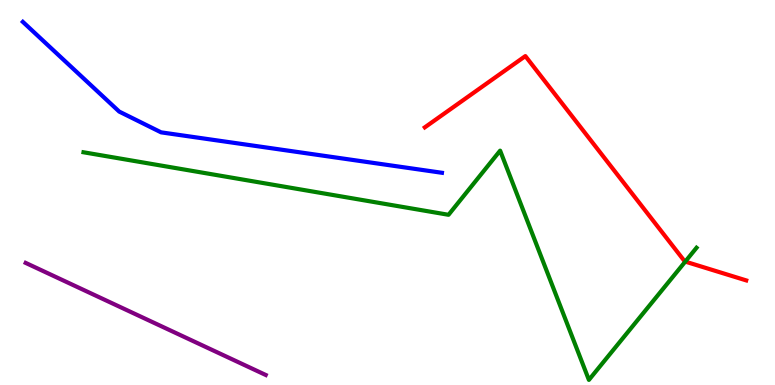[{'lines': ['blue', 'red'], 'intersections': []}, {'lines': ['green', 'red'], 'intersections': [{'x': 8.84, 'y': 3.21}]}, {'lines': ['purple', 'red'], 'intersections': []}, {'lines': ['blue', 'green'], 'intersections': []}, {'lines': ['blue', 'purple'], 'intersections': []}, {'lines': ['green', 'purple'], 'intersections': []}]